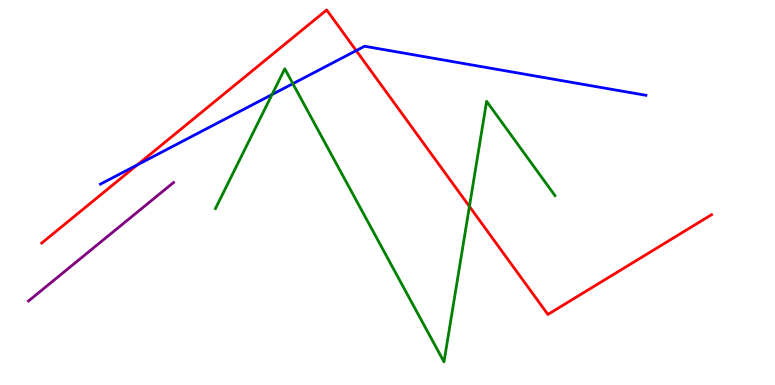[{'lines': ['blue', 'red'], 'intersections': [{'x': 1.77, 'y': 5.72}, {'x': 4.6, 'y': 8.69}]}, {'lines': ['green', 'red'], 'intersections': [{'x': 6.06, 'y': 4.64}]}, {'lines': ['purple', 'red'], 'intersections': []}, {'lines': ['blue', 'green'], 'intersections': [{'x': 3.51, 'y': 7.54}, {'x': 3.78, 'y': 7.83}]}, {'lines': ['blue', 'purple'], 'intersections': []}, {'lines': ['green', 'purple'], 'intersections': []}]